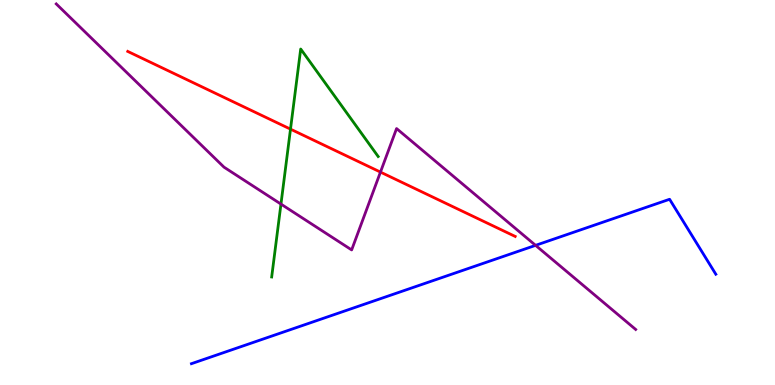[{'lines': ['blue', 'red'], 'intersections': []}, {'lines': ['green', 'red'], 'intersections': [{'x': 3.75, 'y': 6.65}]}, {'lines': ['purple', 'red'], 'intersections': [{'x': 4.91, 'y': 5.53}]}, {'lines': ['blue', 'green'], 'intersections': []}, {'lines': ['blue', 'purple'], 'intersections': [{'x': 6.91, 'y': 3.63}]}, {'lines': ['green', 'purple'], 'intersections': [{'x': 3.63, 'y': 4.7}]}]